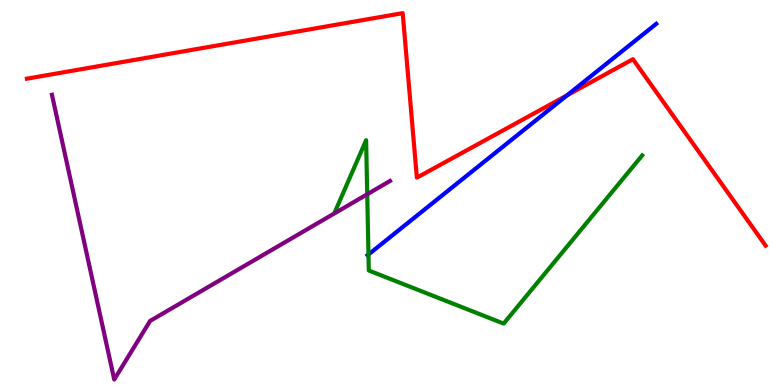[{'lines': ['blue', 'red'], 'intersections': [{'x': 7.32, 'y': 7.52}]}, {'lines': ['green', 'red'], 'intersections': []}, {'lines': ['purple', 'red'], 'intersections': []}, {'lines': ['blue', 'green'], 'intersections': [{'x': 4.75, 'y': 3.39}]}, {'lines': ['blue', 'purple'], 'intersections': []}, {'lines': ['green', 'purple'], 'intersections': [{'x': 4.74, 'y': 4.95}]}]